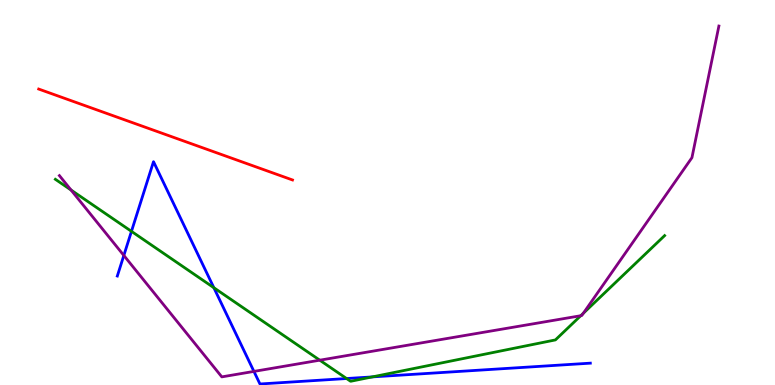[{'lines': ['blue', 'red'], 'intersections': []}, {'lines': ['green', 'red'], 'intersections': []}, {'lines': ['purple', 'red'], 'intersections': []}, {'lines': ['blue', 'green'], 'intersections': [{'x': 1.7, 'y': 3.99}, {'x': 2.76, 'y': 2.53}, {'x': 4.47, 'y': 0.168}, {'x': 4.8, 'y': 0.21}]}, {'lines': ['blue', 'purple'], 'intersections': [{'x': 1.6, 'y': 3.36}, {'x': 3.28, 'y': 0.353}]}, {'lines': ['green', 'purple'], 'intersections': [{'x': 0.917, 'y': 5.06}, {'x': 4.13, 'y': 0.644}, {'x': 7.49, 'y': 1.8}, {'x': 7.53, 'y': 1.86}]}]